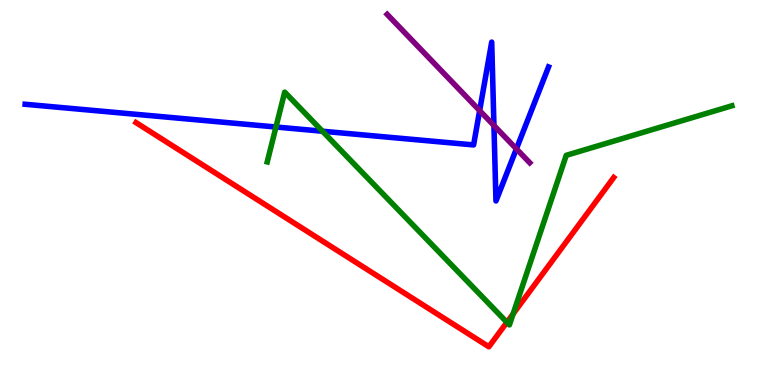[{'lines': ['blue', 'red'], 'intersections': []}, {'lines': ['green', 'red'], 'intersections': [{'x': 6.54, 'y': 1.63}, {'x': 6.62, 'y': 1.85}]}, {'lines': ['purple', 'red'], 'intersections': []}, {'lines': ['blue', 'green'], 'intersections': [{'x': 3.56, 'y': 6.7}, {'x': 4.16, 'y': 6.59}]}, {'lines': ['blue', 'purple'], 'intersections': [{'x': 6.19, 'y': 7.13}, {'x': 6.37, 'y': 6.74}, {'x': 6.66, 'y': 6.13}]}, {'lines': ['green', 'purple'], 'intersections': []}]